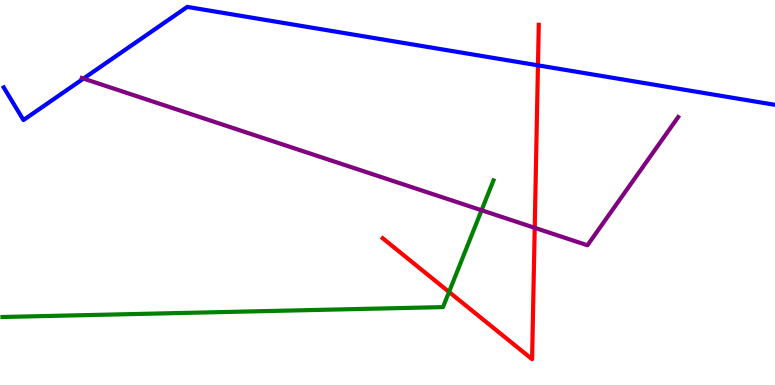[{'lines': ['blue', 'red'], 'intersections': [{'x': 6.94, 'y': 8.3}]}, {'lines': ['green', 'red'], 'intersections': [{'x': 5.79, 'y': 2.42}]}, {'lines': ['purple', 'red'], 'intersections': [{'x': 6.9, 'y': 4.08}]}, {'lines': ['blue', 'green'], 'intersections': []}, {'lines': ['blue', 'purple'], 'intersections': [{'x': 1.08, 'y': 7.96}]}, {'lines': ['green', 'purple'], 'intersections': [{'x': 6.21, 'y': 4.54}]}]